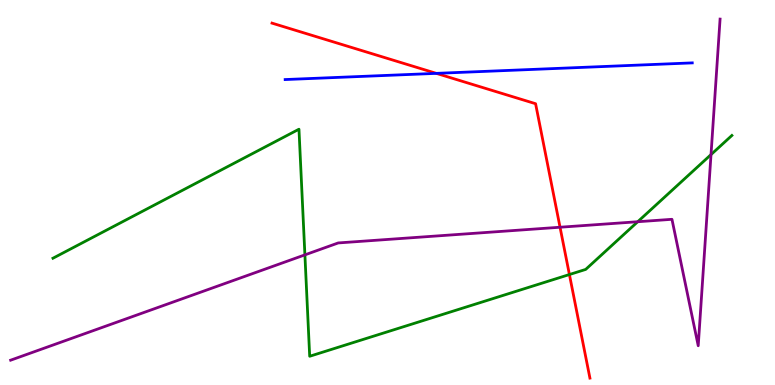[{'lines': ['blue', 'red'], 'intersections': [{'x': 5.63, 'y': 8.09}]}, {'lines': ['green', 'red'], 'intersections': [{'x': 7.35, 'y': 2.87}]}, {'lines': ['purple', 'red'], 'intersections': [{'x': 7.23, 'y': 4.1}]}, {'lines': ['blue', 'green'], 'intersections': []}, {'lines': ['blue', 'purple'], 'intersections': []}, {'lines': ['green', 'purple'], 'intersections': [{'x': 3.93, 'y': 3.38}, {'x': 8.23, 'y': 4.24}, {'x': 9.17, 'y': 5.98}]}]